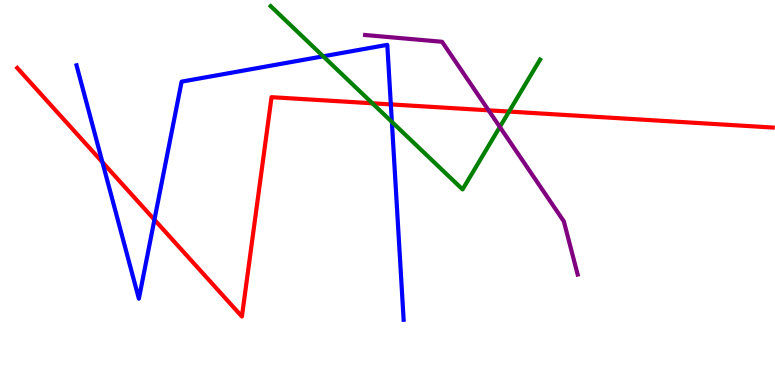[{'lines': ['blue', 'red'], 'intersections': [{'x': 1.32, 'y': 5.79}, {'x': 1.99, 'y': 4.29}, {'x': 5.04, 'y': 7.29}]}, {'lines': ['green', 'red'], 'intersections': [{'x': 4.8, 'y': 7.32}, {'x': 6.57, 'y': 7.1}]}, {'lines': ['purple', 'red'], 'intersections': [{'x': 6.3, 'y': 7.13}]}, {'lines': ['blue', 'green'], 'intersections': [{'x': 4.17, 'y': 8.54}, {'x': 5.06, 'y': 6.83}]}, {'lines': ['blue', 'purple'], 'intersections': []}, {'lines': ['green', 'purple'], 'intersections': [{'x': 6.45, 'y': 6.7}]}]